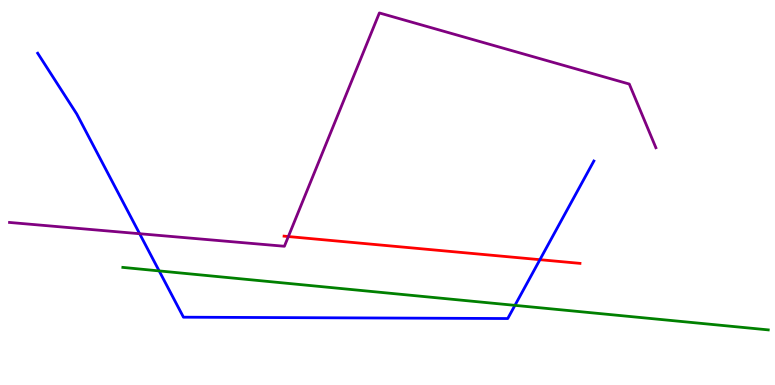[{'lines': ['blue', 'red'], 'intersections': [{'x': 6.97, 'y': 3.26}]}, {'lines': ['green', 'red'], 'intersections': []}, {'lines': ['purple', 'red'], 'intersections': [{'x': 3.72, 'y': 3.86}]}, {'lines': ['blue', 'green'], 'intersections': [{'x': 2.05, 'y': 2.96}, {'x': 6.64, 'y': 2.07}]}, {'lines': ['blue', 'purple'], 'intersections': [{'x': 1.8, 'y': 3.93}]}, {'lines': ['green', 'purple'], 'intersections': []}]